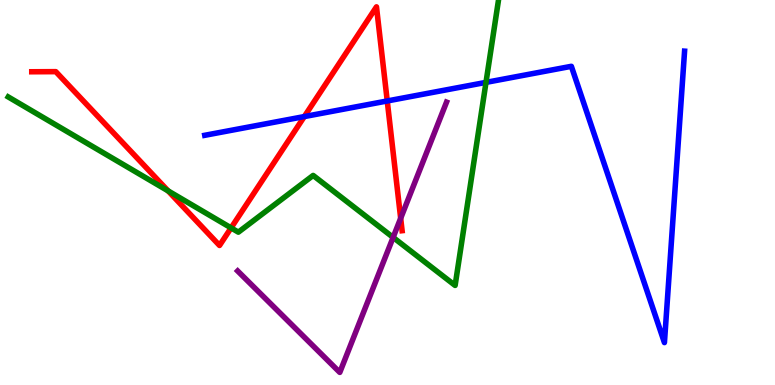[{'lines': ['blue', 'red'], 'intersections': [{'x': 3.93, 'y': 6.97}, {'x': 5.0, 'y': 7.38}]}, {'lines': ['green', 'red'], 'intersections': [{'x': 2.17, 'y': 5.04}, {'x': 2.98, 'y': 4.08}]}, {'lines': ['purple', 'red'], 'intersections': [{'x': 5.17, 'y': 4.33}]}, {'lines': ['blue', 'green'], 'intersections': [{'x': 6.27, 'y': 7.86}]}, {'lines': ['blue', 'purple'], 'intersections': []}, {'lines': ['green', 'purple'], 'intersections': [{'x': 5.07, 'y': 3.83}]}]